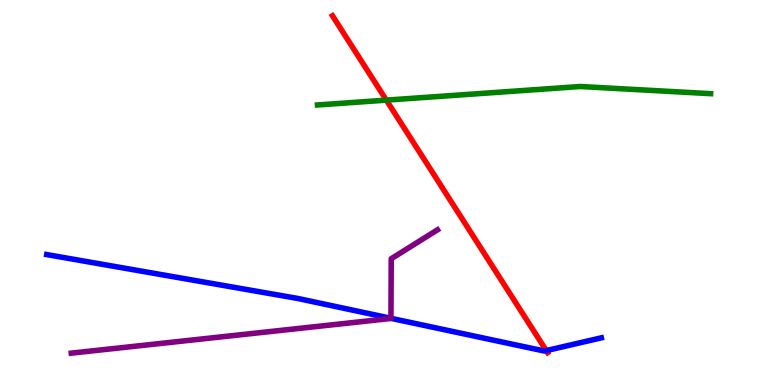[{'lines': ['blue', 'red'], 'intersections': [{'x': 7.05, 'y': 0.894}]}, {'lines': ['green', 'red'], 'intersections': [{'x': 4.98, 'y': 7.4}]}, {'lines': ['purple', 'red'], 'intersections': []}, {'lines': ['blue', 'green'], 'intersections': []}, {'lines': ['blue', 'purple'], 'intersections': [{'x': 5.04, 'y': 1.73}]}, {'lines': ['green', 'purple'], 'intersections': []}]